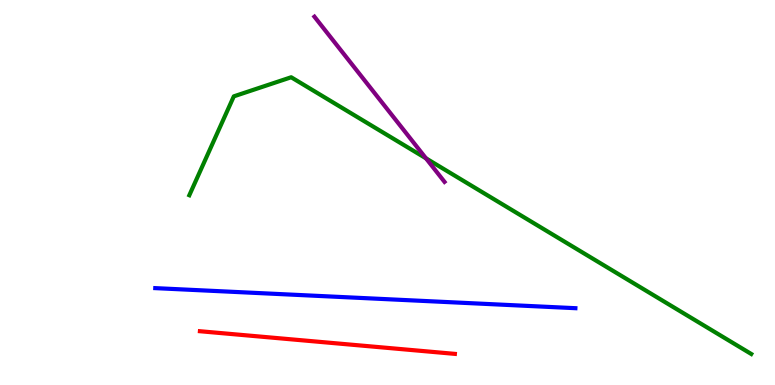[{'lines': ['blue', 'red'], 'intersections': []}, {'lines': ['green', 'red'], 'intersections': []}, {'lines': ['purple', 'red'], 'intersections': []}, {'lines': ['blue', 'green'], 'intersections': []}, {'lines': ['blue', 'purple'], 'intersections': []}, {'lines': ['green', 'purple'], 'intersections': [{'x': 5.5, 'y': 5.89}]}]